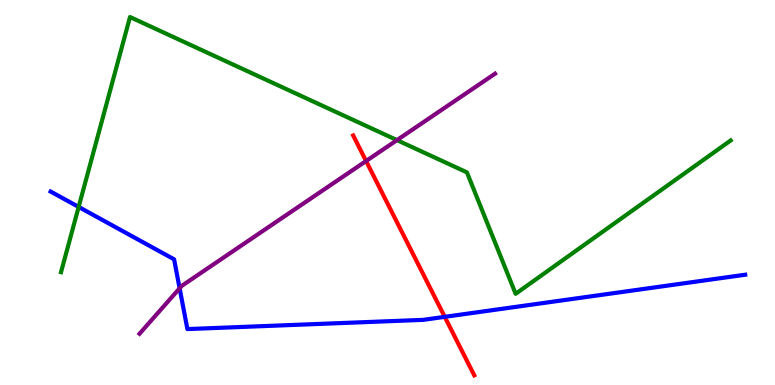[{'lines': ['blue', 'red'], 'intersections': [{'x': 5.74, 'y': 1.77}]}, {'lines': ['green', 'red'], 'intersections': []}, {'lines': ['purple', 'red'], 'intersections': [{'x': 4.72, 'y': 5.82}]}, {'lines': ['blue', 'green'], 'intersections': [{'x': 1.01, 'y': 4.62}]}, {'lines': ['blue', 'purple'], 'intersections': [{'x': 2.32, 'y': 2.51}]}, {'lines': ['green', 'purple'], 'intersections': [{'x': 5.12, 'y': 6.36}]}]